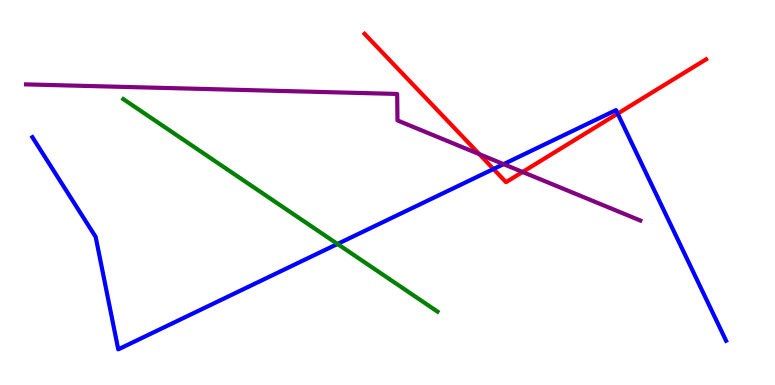[{'lines': ['blue', 'red'], 'intersections': [{'x': 6.37, 'y': 5.61}, {'x': 7.97, 'y': 7.05}]}, {'lines': ['green', 'red'], 'intersections': []}, {'lines': ['purple', 'red'], 'intersections': [{'x': 6.18, 'y': 6.0}, {'x': 6.74, 'y': 5.53}]}, {'lines': ['blue', 'green'], 'intersections': [{'x': 4.35, 'y': 3.66}]}, {'lines': ['blue', 'purple'], 'intersections': [{'x': 6.5, 'y': 5.74}]}, {'lines': ['green', 'purple'], 'intersections': []}]